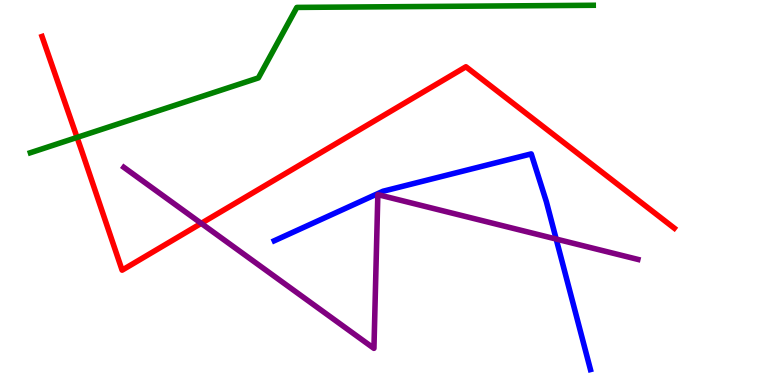[{'lines': ['blue', 'red'], 'intersections': []}, {'lines': ['green', 'red'], 'intersections': [{'x': 0.994, 'y': 6.43}]}, {'lines': ['purple', 'red'], 'intersections': [{'x': 2.6, 'y': 4.2}]}, {'lines': ['blue', 'green'], 'intersections': []}, {'lines': ['blue', 'purple'], 'intersections': [{'x': 7.18, 'y': 3.79}]}, {'lines': ['green', 'purple'], 'intersections': []}]